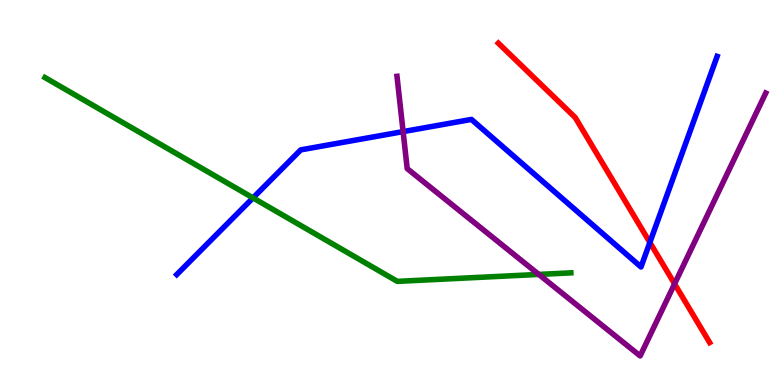[{'lines': ['blue', 'red'], 'intersections': [{'x': 8.39, 'y': 3.7}]}, {'lines': ['green', 'red'], 'intersections': []}, {'lines': ['purple', 'red'], 'intersections': [{'x': 8.7, 'y': 2.63}]}, {'lines': ['blue', 'green'], 'intersections': [{'x': 3.26, 'y': 4.86}]}, {'lines': ['blue', 'purple'], 'intersections': [{'x': 5.2, 'y': 6.58}]}, {'lines': ['green', 'purple'], 'intersections': [{'x': 6.95, 'y': 2.87}]}]